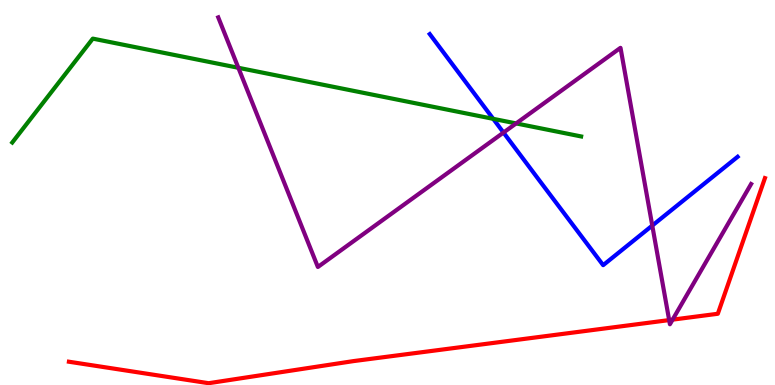[{'lines': ['blue', 'red'], 'intersections': []}, {'lines': ['green', 'red'], 'intersections': []}, {'lines': ['purple', 'red'], 'intersections': [{'x': 8.63, 'y': 1.69}, {'x': 8.68, 'y': 1.7}]}, {'lines': ['blue', 'green'], 'intersections': [{'x': 6.36, 'y': 6.91}]}, {'lines': ['blue', 'purple'], 'intersections': [{'x': 6.5, 'y': 6.56}, {'x': 8.42, 'y': 4.14}]}, {'lines': ['green', 'purple'], 'intersections': [{'x': 3.08, 'y': 8.24}, {'x': 6.66, 'y': 6.79}]}]